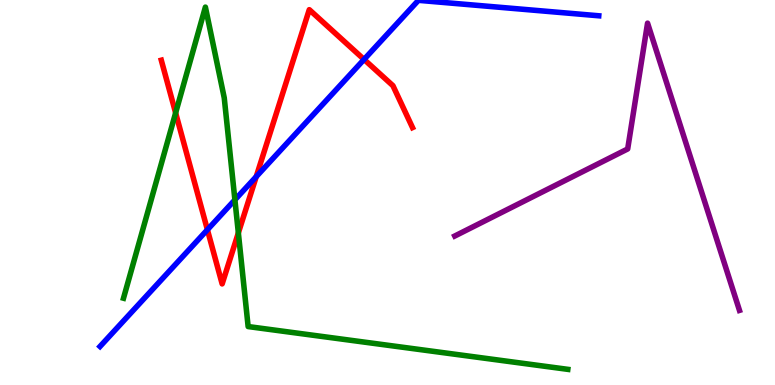[{'lines': ['blue', 'red'], 'intersections': [{'x': 2.68, 'y': 4.03}, {'x': 3.31, 'y': 5.41}, {'x': 4.7, 'y': 8.46}]}, {'lines': ['green', 'red'], 'intersections': [{'x': 2.27, 'y': 7.07}, {'x': 3.08, 'y': 3.95}]}, {'lines': ['purple', 'red'], 'intersections': []}, {'lines': ['blue', 'green'], 'intersections': [{'x': 3.03, 'y': 4.81}]}, {'lines': ['blue', 'purple'], 'intersections': []}, {'lines': ['green', 'purple'], 'intersections': []}]